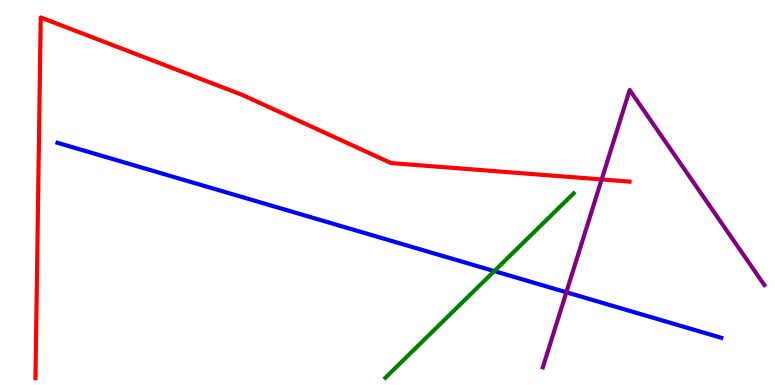[{'lines': ['blue', 'red'], 'intersections': []}, {'lines': ['green', 'red'], 'intersections': []}, {'lines': ['purple', 'red'], 'intersections': [{'x': 7.76, 'y': 5.34}]}, {'lines': ['blue', 'green'], 'intersections': [{'x': 6.38, 'y': 2.96}]}, {'lines': ['blue', 'purple'], 'intersections': [{'x': 7.31, 'y': 2.41}]}, {'lines': ['green', 'purple'], 'intersections': []}]